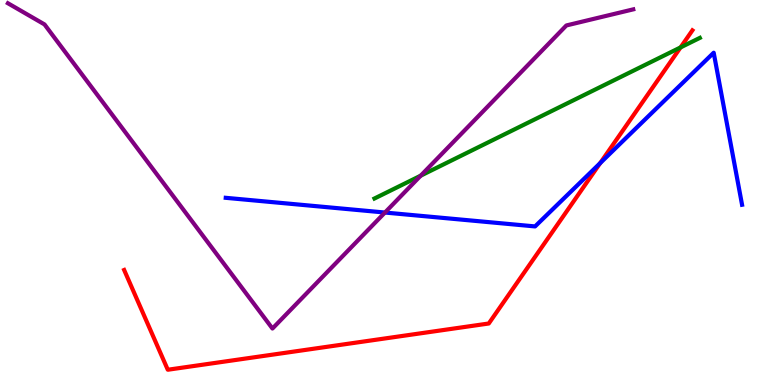[{'lines': ['blue', 'red'], 'intersections': [{'x': 7.74, 'y': 5.76}]}, {'lines': ['green', 'red'], 'intersections': [{'x': 8.78, 'y': 8.77}]}, {'lines': ['purple', 'red'], 'intersections': []}, {'lines': ['blue', 'green'], 'intersections': []}, {'lines': ['blue', 'purple'], 'intersections': [{'x': 4.97, 'y': 4.48}]}, {'lines': ['green', 'purple'], 'intersections': [{'x': 5.43, 'y': 5.44}]}]